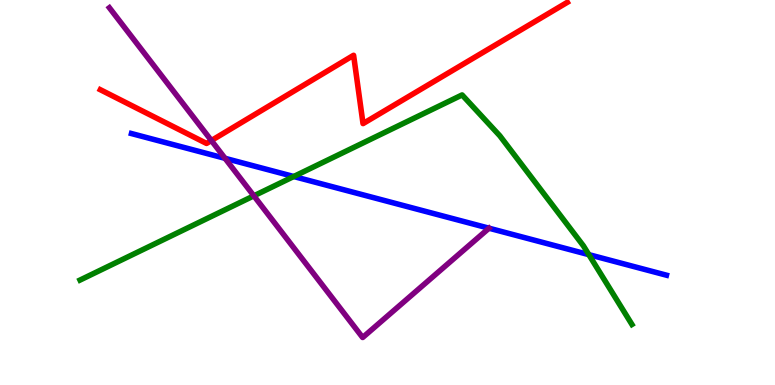[{'lines': ['blue', 'red'], 'intersections': []}, {'lines': ['green', 'red'], 'intersections': []}, {'lines': ['purple', 'red'], 'intersections': [{'x': 2.73, 'y': 6.35}]}, {'lines': ['blue', 'green'], 'intersections': [{'x': 3.79, 'y': 5.42}, {'x': 7.6, 'y': 3.39}]}, {'lines': ['blue', 'purple'], 'intersections': [{'x': 2.9, 'y': 5.89}]}, {'lines': ['green', 'purple'], 'intersections': [{'x': 3.28, 'y': 4.91}]}]